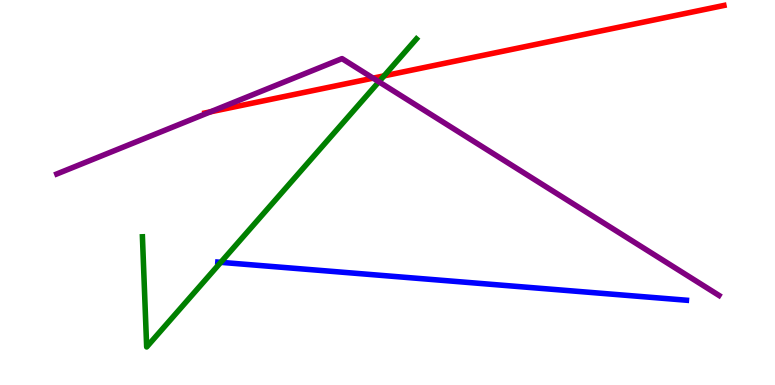[{'lines': ['blue', 'red'], 'intersections': []}, {'lines': ['green', 'red'], 'intersections': [{'x': 4.96, 'y': 8.03}]}, {'lines': ['purple', 'red'], 'intersections': [{'x': 2.72, 'y': 7.1}, {'x': 4.81, 'y': 7.97}]}, {'lines': ['blue', 'green'], 'intersections': [{'x': 2.85, 'y': 3.19}]}, {'lines': ['blue', 'purple'], 'intersections': []}, {'lines': ['green', 'purple'], 'intersections': [{'x': 4.89, 'y': 7.88}]}]